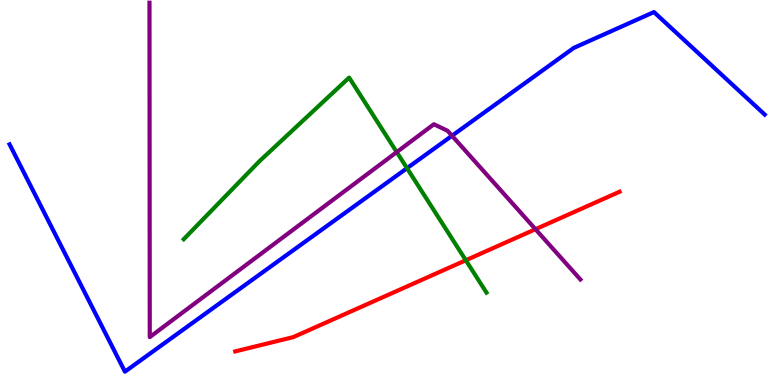[{'lines': ['blue', 'red'], 'intersections': []}, {'lines': ['green', 'red'], 'intersections': [{'x': 6.01, 'y': 3.24}]}, {'lines': ['purple', 'red'], 'intersections': [{'x': 6.91, 'y': 4.05}]}, {'lines': ['blue', 'green'], 'intersections': [{'x': 5.25, 'y': 5.63}]}, {'lines': ['blue', 'purple'], 'intersections': [{'x': 5.83, 'y': 6.47}]}, {'lines': ['green', 'purple'], 'intersections': [{'x': 5.12, 'y': 6.05}]}]